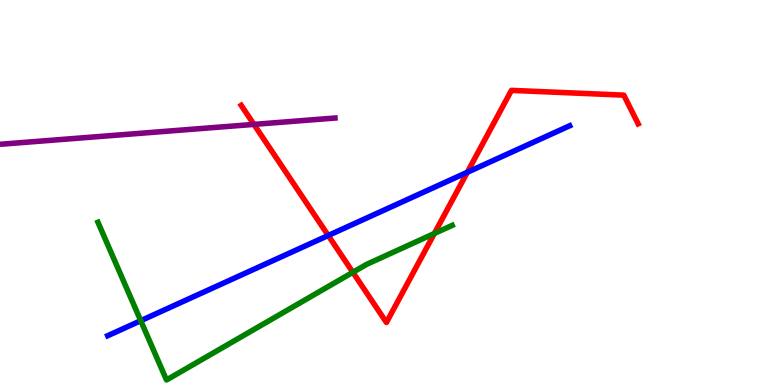[{'lines': ['blue', 'red'], 'intersections': [{'x': 4.24, 'y': 3.88}, {'x': 6.03, 'y': 5.53}]}, {'lines': ['green', 'red'], 'intersections': [{'x': 4.55, 'y': 2.93}, {'x': 5.6, 'y': 3.94}]}, {'lines': ['purple', 'red'], 'intersections': [{'x': 3.28, 'y': 6.77}]}, {'lines': ['blue', 'green'], 'intersections': [{'x': 1.82, 'y': 1.67}]}, {'lines': ['blue', 'purple'], 'intersections': []}, {'lines': ['green', 'purple'], 'intersections': []}]